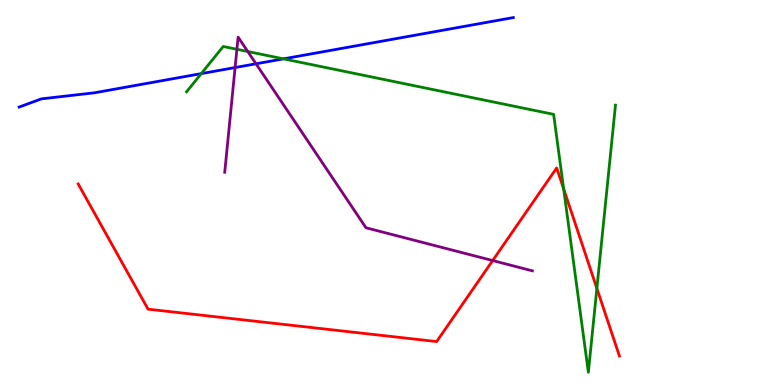[{'lines': ['blue', 'red'], 'intersections': []}, {'lines': ['green', 'red'], 'intersections': [{'x': 7.27, 'y': 5.09}, {'x': 7.7, 'y': 2.51}]}, {'lines': ['purple', 'red'], 'intersections': [{'x': 6.36, 'y': 3.23}]}, {'lines': ['blue', 'green'], 'intersections': [{'x': 2.6, 'y': 8.09}, {'x': 3.66, 'y': 8.47}]}, {'lines': ['blue', 'purple'], 'intersections': [{'x': 3.03, 'y': 8.25}, {'x': 3.3, 'y': 8.34}]}, {'lines': ['green', 'purple'], 'intersections': [{'x': 3.06, 'y': 8.72}, {'x': 3.2, 'y': 8.66}]}]